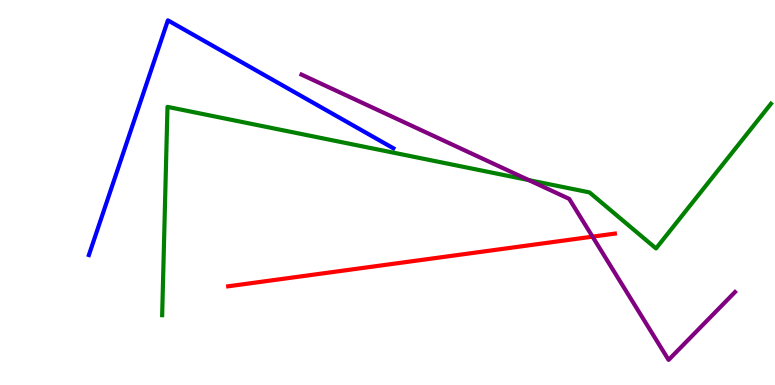[{'lines': ['blue', 'red'], 'intersections': []}, {'lines': ['green', 'red'], 'intersections': []}, {'lines': ['purple', 'red'], 'intersections': [{'x': 7.65, 'y': 3.85}]}, {'lines': ['blue', 'green'], 'intersections': []}, {'lines': ['blue', 'purple'], 'intersections': []}, {'lines': ['green', 'purple'], 'intersections': [{'x': 6.82, 'y': 5.32}]}]